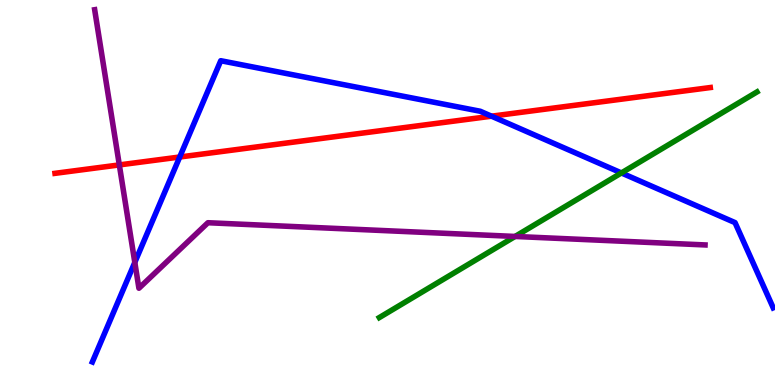[{'lines': ['blue', 'red'], 'intersections': [{'x': 2.32, 'y': 5.92}, {'x': 6.34, 'y': 6.98}]}, {'lines': ['green', 'red'], 'intersections': []}, {'lines': ['purple', 'red'], 'intersections': [{'x': 1.54, 'y': 5.72}]}, {'lines': ['blue', 'green'], 'intersections': [{'x': 8.02, 'y': 5.51}]}, {'lines': ['blue', 'purple'], 'intersections': [{'x': 1.74, 'y': 3.18}]}, {'lines': ['green', 'purple'], 'intersections': [{'x': 6.65, 'y': 3.86}]}]